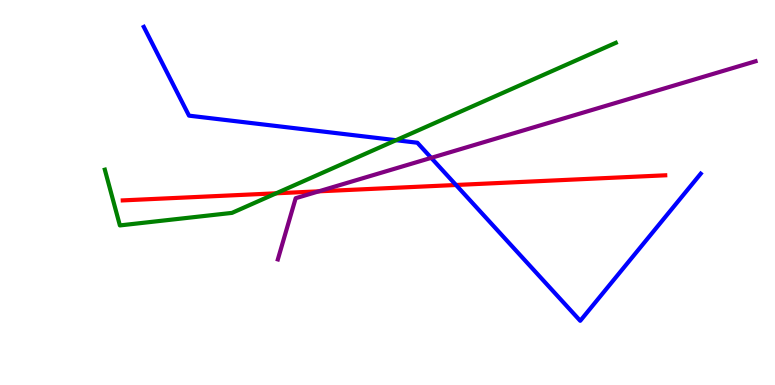[{'lines': ['blue', 'red'], 'intersections': [{'x': 5.88, 'y': 5.2}]}, {'lines': ['green', 'red'], 'intersections': [{'x': 3.56, 'y': 4.98}]}, {'lines': ['purple', 'red'], 'intersections': [{'x': 4.11, 'y': 5.03}]}, {'lines': ['blue', 'green'], 'intersections': [{'x': 5.11, 'y': 6.36}]}, {'lines': ['blue', 'purple'], 'intersections': [{'x': 5.56, 'y': 5.9}]}, {'lines': ['green', 'purple'], 'intersections': []}]